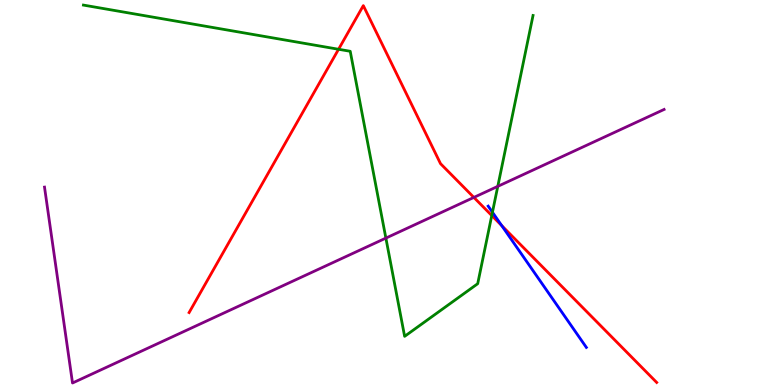[{'lines': ['blue', 'red'], 'intersections': [{'x': 6.47, 'y': 4.14}]}, {'lines': ['green', 'red'], 'intersections': [{'x': 4.37, 'y': 8.72}, {'x': 6.35, 'y': 4.4}]}, {'lines': ['purple', 'red'], 'intersections': [{'x': 6.11, 'y': 4.87}]}, {'lines': ['blue', 'green'], 'intersections': [{'x': 6.35, 'y': 4.49}]}, {'lines': ['blue', 'purple'], 'intersections': []}, {'lines': ['green', 'purple'], 'intersections': [{'x': 4.98, 'y': 3.82}, {'x': 6.42, 'y': 5.16}]}]